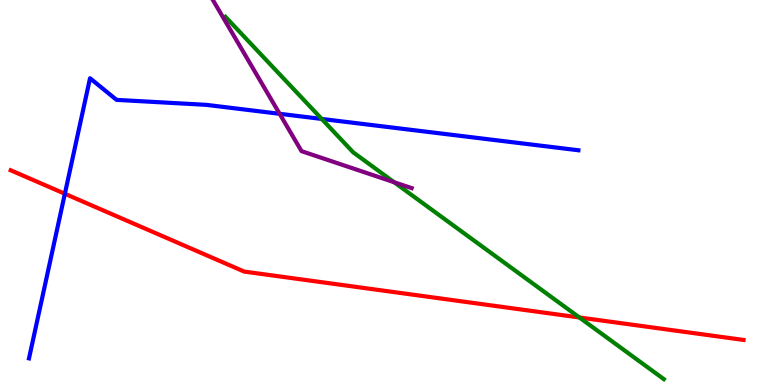[{'lines': ['blue', 'red'], 'intersections': [{'x': 0.837, 'y': 4.97}]}, {'lines': ['green', 'red'], 'intersections': [{'x': 7.48, 'y': 1.75}]}, {'lines': ['purple', 'red'], 'intersections': []}, {'lines': ['blue', 'green'], 'intersections': [{'x': 4.15, 'y': 6.91}]}, {'lines': ['blue', 'purple'], 'intersections': [{'x': 3.61, 'y': 7.04}]}, {'lines': ['green', 'purple'], 'intersections': [{'x': 5.09, 'y': 5.27}]}]